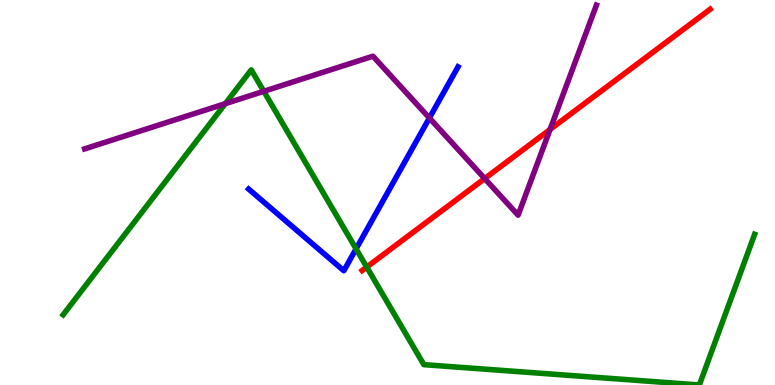[{'lines': ['blue', 'red'], 'intersections': []}, {'lines': ['green', 'red'], 'intersections': [{'x': 4.73, 'y': 3.06}]}, {'lines': ['purple', 'red'], 'intersections': [{'x': 6.25, 'y': 5.36}, {'x': 7.1, 'y': 6.64}]}, {'lines': ['blue', 'green'], 'intersections': [{'x': 4.59, 'y': 3.54}]}, {'lines': ['blue', 'purple'], 'intersections': [{'x': 5.54, 'y': 6.94}]}, {'lines': ['green', 'purple'], 'intersections': [{'x': 2.91, 'y': 7.31}, {'x': 3.4, 'y': 7.63}]}]